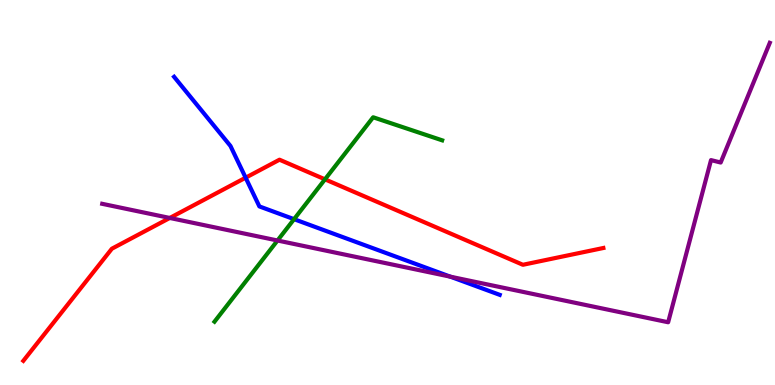[{'lines': ['blue', 'red'], 'intersections': [{'x': 3.17, 'y': 5.38}]}, {'lines': ['green', 'red'], 'intersections': [{'x': 4.19, 'y': 5.34}]}, {'lines': ['purple', 'red'], 'intersections': [{'x': 2.19, 'y': 4.34}]}, {'lines': ['blue', 'green'], 'intersections': [{'x': 3.79, 'y': 4.31}]}, {'lines': ['blue', 'purple'], 'intersections': [{'x': 5.81, 'y': 2.81}]}, {'lines': ['green', 'purple'], 'intersections': [{'x': 3.58, 'y': 3.75}]}]